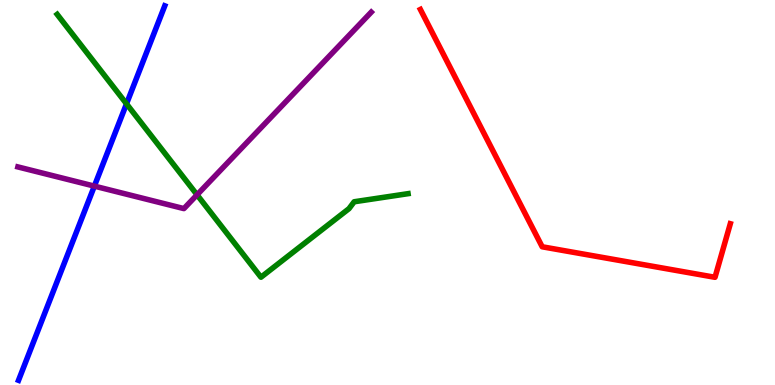[{'lines': ['blue', 'red'], 'intersections': []}, {'lines': ['green', 'red'], 'intersections': []}, {'lines': ['purple', 'red'], 'intersections': []}, {'lines': ['blue', 'green'], 'intersections': [{'x': 1.63, 'y': 7.3}]}, {'lines': ['blue', 'purple'], 'intersections': [{'x': 1.22, 'y': 5.17}]}, {'lines': ['green', 'purple'], 'intersections': [{'x': 2.54, 'y': 4.94}]}]